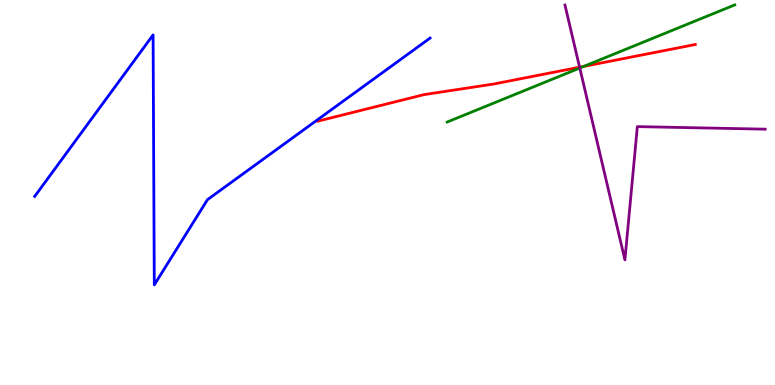[{'lines': ['blue', 'red'], 'intersections': []}, {'lines': ['green', 'red'], 'intersections': [{'x': 7.53, 'y': 8.28}]}, {'lines': ['purple', 'red'], 'intersections': [{'x': 7.48, 'y': 8.25}]}, {'lines': ['blue', 'green'], 'intersections': []}, {'lines': ['blue', 'purple'], 'intersections': []}, {'lines': ['green', 'purple'], 'intersections': [{'x': 7.48, 'y': 8.23}]}]